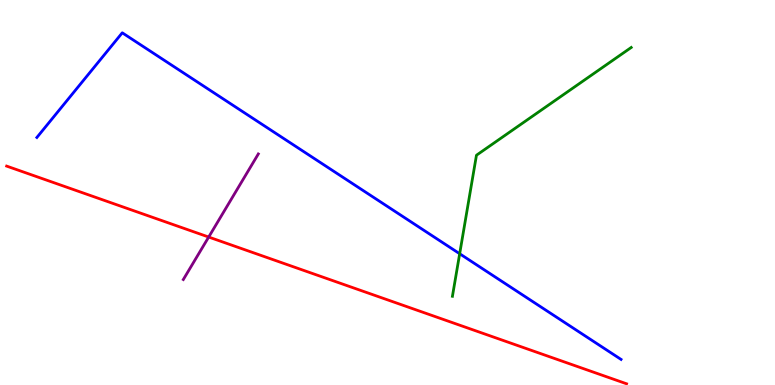[{'lines': ['blue', 'red'], 'intersections': []}, {'lines': ['green', 'red'], 'intersections': []}, {'lines': ['purple', 'red'], 'intersections': [{'x': 2.69, 'y': 3.84}]}, {'lines': ['blue', 'green'], 'intersections': [{'x': 5.93, 'y': 3.41}]}, {'lines': ['blue', 'purple'], 'intersections': []}, {'lines': ['green', 'purple'], 'intersections': []}]